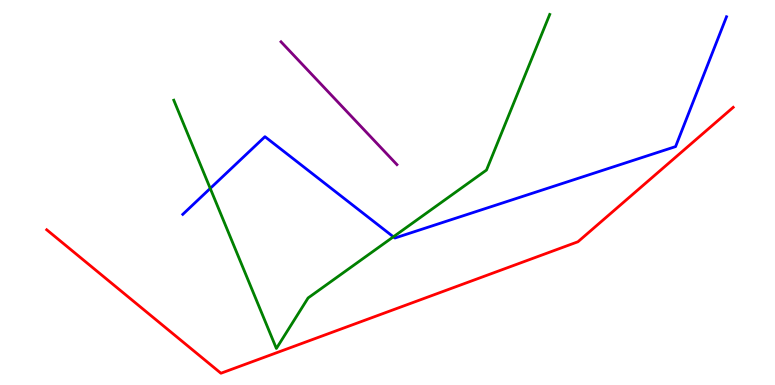[{'lines': ['blue', 'red'], 'intersections': []}, {'lines': ['green', 'red'], 'intersections': []}, {'lines': ['purple', 'red'], 'intersections': []}, {'lines': ['blue', 'green'], 'intersections': [{'x': 2.71, 'y': 5.11}, {'x': 5.08, 'y': 3.85}]}, {'lines': ['blue', 'purple'], 'intersections': []}, {'lines': ['green', 'purple'], 'intersections': []}]